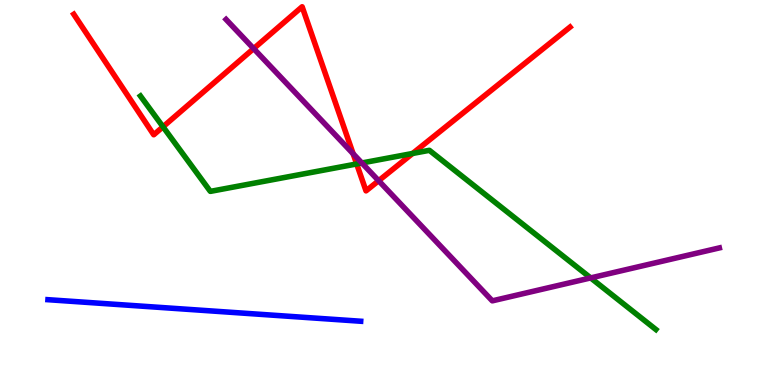[{'lines': ['blue', 'red'], 'intersections': []}, {'lines': ['green', 'red'], 'intersections': [{'x': 2.1, 'y': 6.71}, {'x': 4.6, 'y': 5.74}, {'x': 5.32, 'y': 6.01}]}, {'lines': ['purple', 'red'], 'intersections': [{'x': 3.27, 'y': 8.74}, {'x': 4.56, 'y': 6.01}, {'x': 4.89, 'y': 5.31}]}, {'lines': ['blue', 'green'], 'intersections': []}, {'lines': ['blue', 'purple'], 'intersections': []}, {'lines': ['green', 'purple'], 'intersections': [{'x': 4.67, 'y': 5.77}, {'x': 7.62, 'y': 2.78}]}]